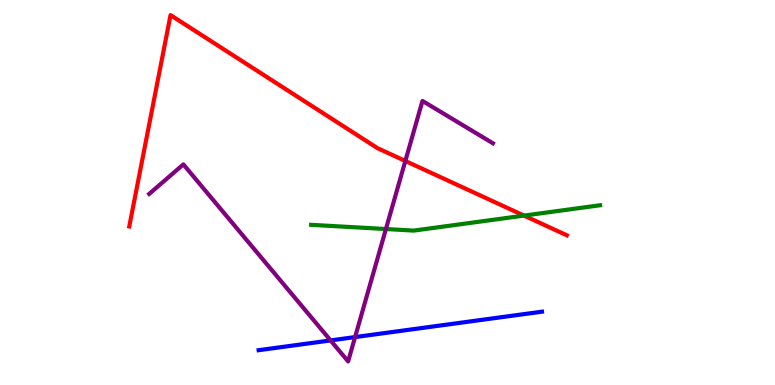[{'lines': ['blue', 'red'], 'intersections': []}, {'lines': ['green', 'red'], 'intersections': [{'x': 6.76, 'y': 4.4}]}, {'lines': ['purple', 'red'], 'intersections': [{'x': 5.23, 'y': 5.82}]}, {'lines': ['blue', 'green'], 'intersections': []}, {'lines': ['blue', 'purple'], 'intersections': [{'x': 4.27, 'y': 1.16}, {'x': 4.58, 'y': 1.24}]}, {'lines': ['green', 'purple'], 'intersections': [{'x': 4.98, 'y': 4.05}]}]